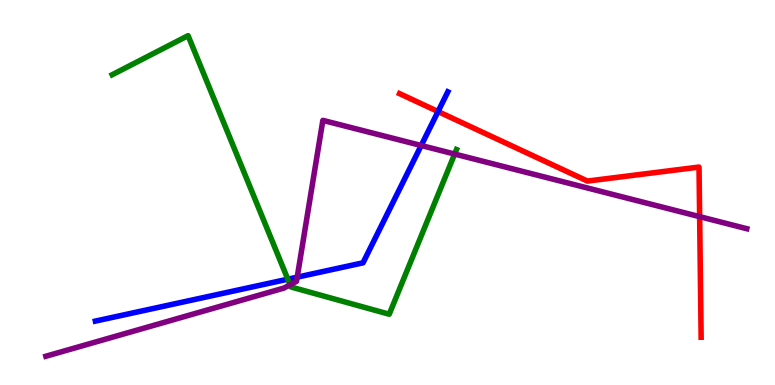[{'lines': ['blue', 'red'], 'intersections': [{'x': 5.65, 'y': 7.1}]}, {'lines': ['green', 'red'], 'intersections': []}, {'lines': ['purple', 'red'], 'intersections': [{'x': 9.03, 'y': 4.37}]}, {'lines': ['blue', 'green'], 'intersections': [{'x': 3.71, 'y': 2.75}]}, {'lines': ['blue', 'purple'], 'intersections': [{'x': 3.83, 'y': 2.8}, {'x': 5.43, 'y': 6.22}]}, {'lines': ['green', 'purple'], 'intersections': [{'x': 3.74, 'y': 2.6}, {'x': 5.87, 'y': 6.0}]}]